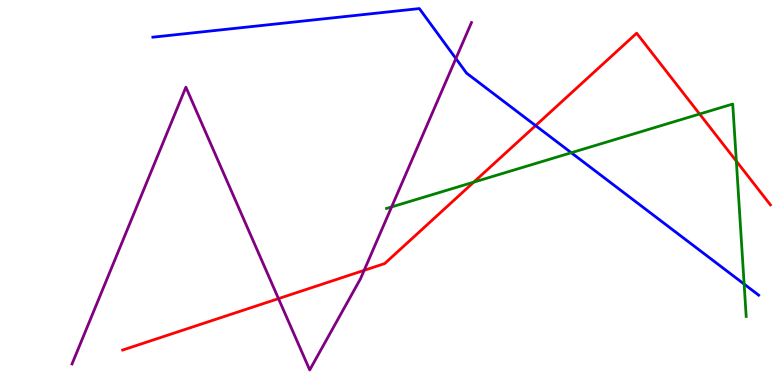[{'lines': ['blue', 'red'], 'intersections': [{'x': 6.91, 'y': 6.74}]}, {'lines': ['green', 'red'], 'intersections': [{'x': 6.11, 'y': 5.27}, {'x': 9.03, 'y': 7.04}, {'x': 9.5, 'y': 5.81}]}, {'lines': ['purple', 'red'], 'intersections': [{'x': 3.59, 'y': 2.24}, {'x': 4.7, 'y': 2.98}]}, {'lines': ['blue', 'green'], 'intersections': [{'x': 7.37, 'y': 6.03}, {'x': 9.6, 'y': 2.62}]}, {'lines': ['blue', 'purple'], 'intersections': [{'x': 5.88, 'y': 8.48}]}, {'lines': ['green', 'purple'], 'intersections': [{'x': 5.05, 'y': 4.63}]}]